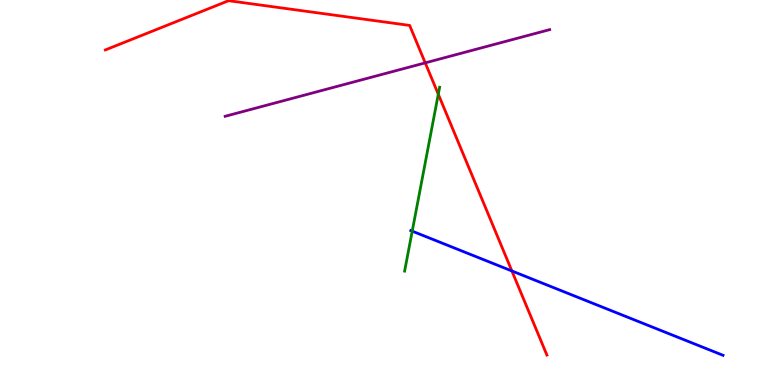[{'lines': ['blue', 'red'], 'intersections': [{'x': 6.6, 'y': 2.96}]}, {'lines': ['green', 'red'], 'intersections': [{'x': 5.66, 'y': 7.55}]}, {'lines': ['purple', 'red'], 'intersections': [{'x': 5.49, 'y': 8.37}]}, {'lines': ['blue', 'green'], 'intersections': [{'x': 5.32, 'y': 4.0}]}, {'lines': ['blue', 'purple'], 'intersections': []}, {'lines': ['green', 'purple'], 'intersections': []}]